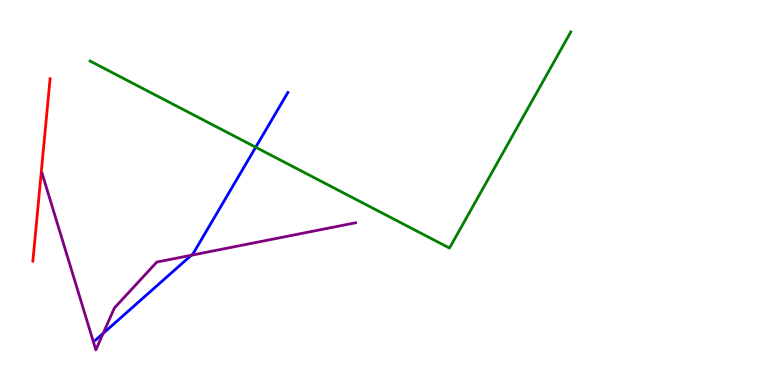[{'lines': ['blue', 'red'], 'intersections': []}, {'lines': ['green', 'red'], 'intersections': []}, {'lines': ['purple', 'red'], 'intersections': []}, {'lines': ['blue', 'green'], 'intersections': [{'x': 3.3, 'y': 6.18}]}, {'lines': ['blue', 'purple'], 'intersections': [{'x': 1.33, 'y': 1.34}, {'x': 2.47, 'y': 3.37}]}, {'lines': ['green', 'purple'], 'intersections': []}]